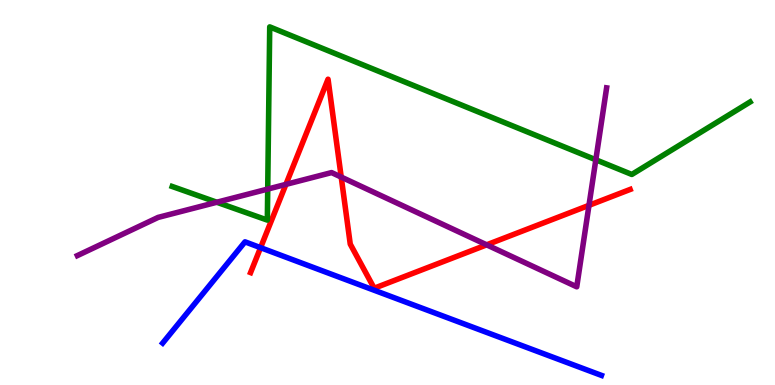[{'lines': ['blue', 'red'], 'intersections': [{'x': 3.36, 'y': 3.57}]}, {'lines': ['green', 'red'], 'intersections': []}, {'lines': ['purple', 'red'], 'intersections': [{'x': 3.69, 'y': 5.21}, {'x': 4.4, 'y': 5.4}, {'x': 6.28, 'y': 3.64}, {'x': 7.6, 'y': 4.67}]}, {'lines': ['blue', 'green'], 'intersections': []}, {'lines': ['blue', 'purple'], 'intersections': []}, {'lines': ['green', 'purple'], 'intersections': [{'x': 2.8, 'y': 4.75}, {'x': 3.45, 'y': 5.09}, {'x': 7.69, 'y': 5.85}]}]